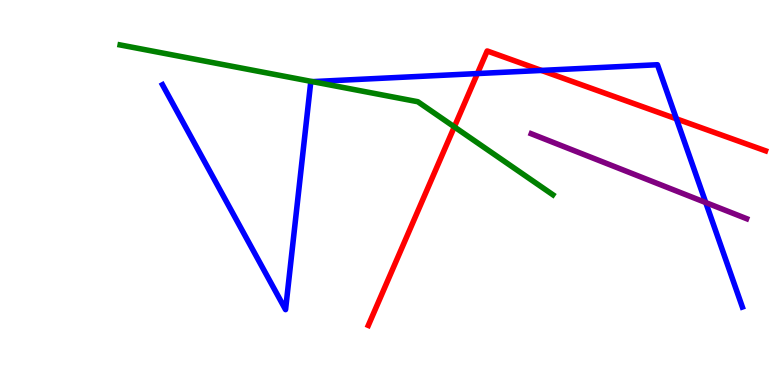[{'lines': ['blue', 'red'], 'intersections': [{'x': 6.16, 'y': 8.09}, {'x': 6.99, 'y': 8.17}, {'x': 8.73, 'y': 6.91}]}, {'lines': ['green', 'red'], 'intersections': [{'x': 5.86, 'y': 6.7}]}, {'lines': ['purple', 'red'], 'intersections': []}, {'lines': ['blue', 'green'], 'intersections': [{'x': 4.03, 'y': 7.88}]}, {'lines': ['blue', 'purple'], 'intersections': [{'x': 9.11, 'y': 4.74}]}, {'lines': ['green', 'purple'], 'intersections': []}]